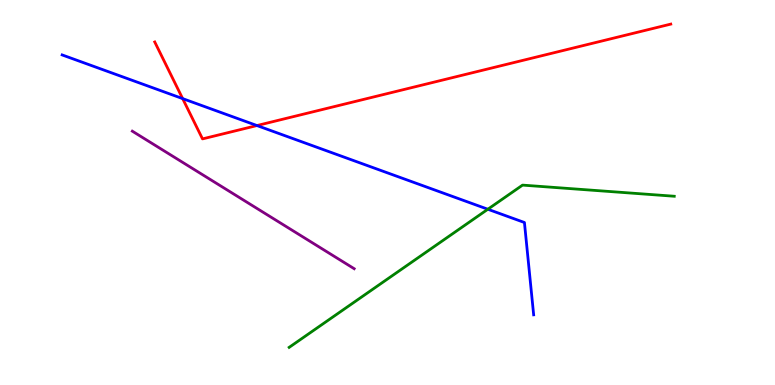[{'lines': ['blue', 'red'], 'intersections': [{'x': 2.36, 'y': 7.44}, {'x': 3.32, 'y': 6.74}]}, {'lines': ['green', 'red'], 'intersections': []}, {'lines': ['purple', 'red'], 'intersections': []}, {'lines': ['blue', 'green'], 'intersections': [{'x': 6.29, 'y': 4.57}]}, {'lines': ['blue', 'purple'], 'intersections': []}, {'lines': ['green', 'purple'], 'intersections': []}]